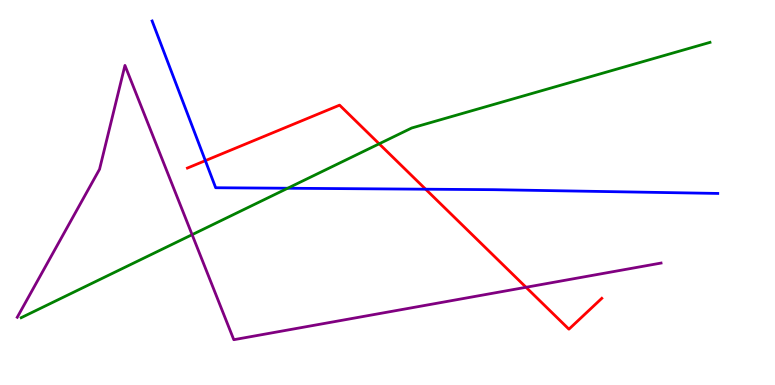[{'lines': ['blue', 'red'], 'intersections': [{'x': 2.65, 'y': 5.83}, {'x': 5.49, 'y': 5.09}]}, {'lines': ['green', 'red'], 'intersections': [{'x': 4.89, 'y': 6.26}]}, {'lines': ['purple', 'red'], 'intersections': [{'x': 6.79, 'y': 2.54}]}, {'lines': ['blue', 'green'], 'intersections': [{'x': 3.71, 'y': 5.11}]}, {'lines': ['blue', 'purple'], 'intersections': []}, {'lines': ['green', 'purple'], 'intersections': [{'x': 2.48, 'y': 3.9}]}]